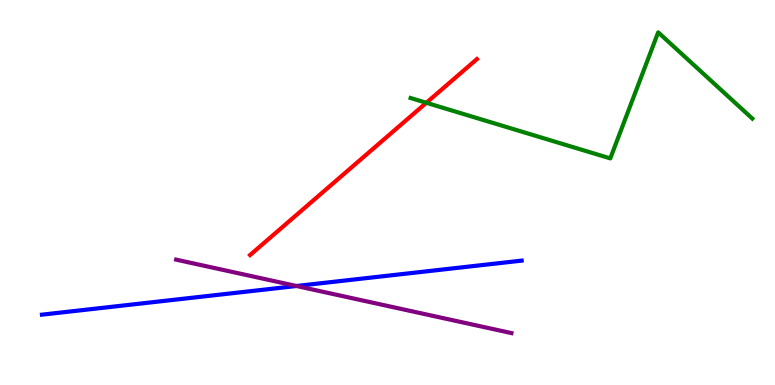[{'lines': ['blue', 'red'], 'intersections': []}, {'lines': ['green', 'red'], 'intersections': [{'x': 5.5, 'y': 7.33}]}, {'lines': ['purple', 'red'], 'intersections': []}, {'lines': ['blue', 'green'], 'intersections': []}, {'lines': ['blue', 'purple'], 'intersections': [{'x': 3.83, 'y': 2.57}]}, {'lines': ['green', 'purple'], 'intersections': []}]